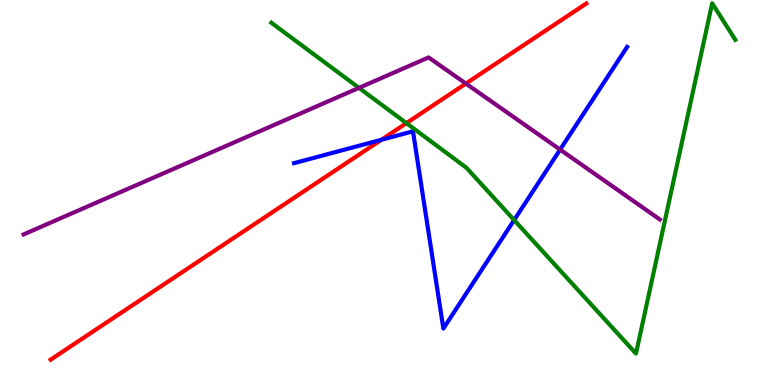[{'lines': ['blue', 'red'], 'intersections': [{'x': 4.92, 'y': 6.37}]}, {'lines': ['green', 'red'], 'intersections': [{'x': 5.24, 'y': 6.8}]}, {'lines': ['purple', 'red'], 'intersections': [{'x': 6.01, 'y': 7.83}]}, {'lines': ['blue', 'green'], 'intersections': [{'x': 6.63, 'y': 4.28}]}, {'lines': ['blue', 'purple'], 'intersections': [{'x': 7.23, 'y': 6.11}]}, {'lines': ['green', 'purple'], 'intersections': [{'x': 4.63, 'y': 7.72}]}]